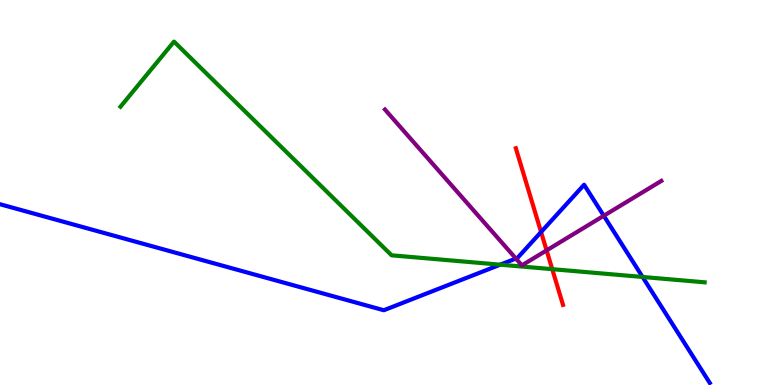[{'lines': ['blue', 'red'], 'intersections': [{'x': 6.98, 'y': 3.97}]}, {'lines': ['green', 'red'], 'intersections': [{'x': 7.13, 'y': 3.01}]}, {'lines': ['purple', 'red'], 'intersections': [{'x': 7.05, 'y': 3.5}]}, {'lines': ['blue', 'green'], 'intersections': [{'x': 6.45, 'y': 3.13}, {'x': 8.29, 'y': 2.81}]}, {'lines': ['blue', 'purple'], 'intersections': [{'x': 6.66, 'y': 3.28}, {'x': 7.79, 'y': 4.4}]}, {'lines': ['green', 'purple'], 'intersections': []}]